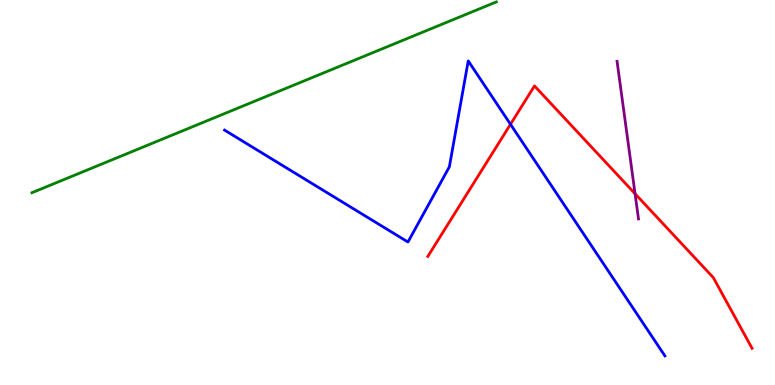[{'lines': ['blue', 'red'], 'intersections': [{'x': 6.59, 'y': 6.77}]}, {'lines': ['green', 'red'], 'intersections': []}, {'lines': ['purple', 'red'], 'intersections': [{'x': 8.19, 'y': 4.97}]}, {'lines': ['blue', 'green'], 'intersections': []}, {'lines': ['blue', 'purple'], 'intersections': []}, {'lines': ['green', 'purple'], 'intersections': []}]